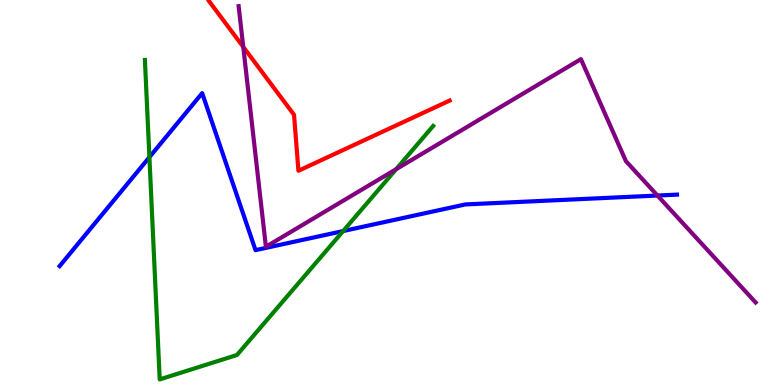[{'lines': ['blue', 'red'], 'intersections': []}, {'lines': ['green', 'red'], 'intersections': []}, {'lines': ['purple', 'red'], 'intersections': [{'x': 3.14, 'y': 8.78}]}, {'lines': ['blue', 'green'], 'intersections': [{'x': 1.93, 'y': 5.92}, {'x': 4.43, 'y': 4.0}]}, {'lines': ['blue', 'purple'], 'intersections': [{'x': 8.48, 'y': 4.92}]}, {'lines': ['green', 'purple'], 'intersections': [{'x': 5.11, 'y': 5.61}]}]